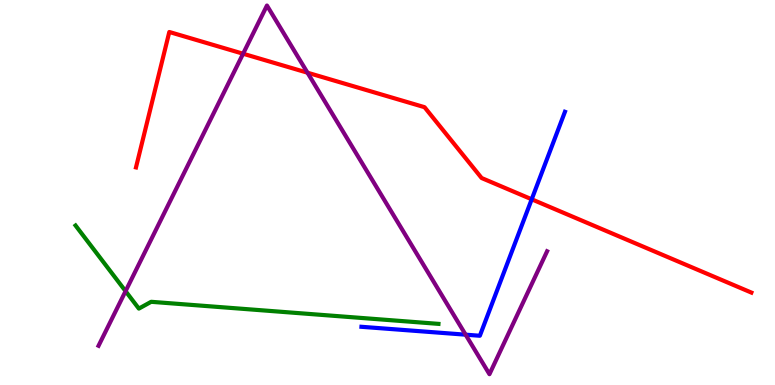[{'lines': ['blue', 'red'], 'intersections': [{'x': 6.86, 'y': 4.82}]}, {'lines': ['green', 'red'], 'intersections': []}, {'lines': ['purple', 'red'], 'intersections': [{'x': 3.14, 'y': 8.6}, {'x': 3.97, 'y': 8.11}]}, {'lines': ['blue', 'green'], 'intersections': []}, {'lines': ['blue', 'purple'], 'intersections': [{'x': 6.01, 'y': 1.31}]}, {'lines': ['green', 'purple'], 'intersections': [{'x': 1.62, 'y': 2.44}]}]